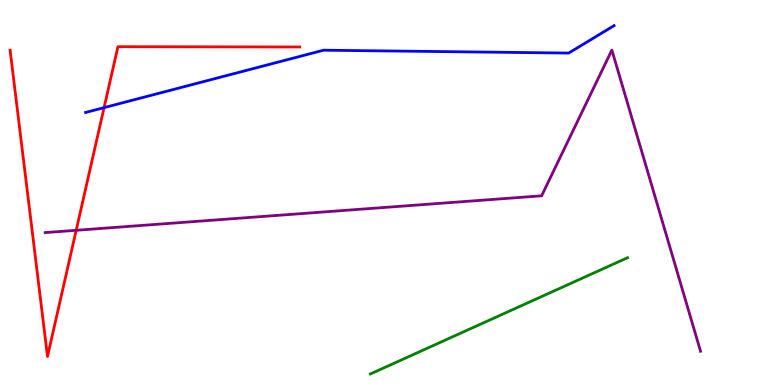[{'lines': ['blue', 'red'], 'intersections': [{'x': 1.34, 'y': 7.2}]}, {'lines': ['green', 'red'], 'intersections': []}, {'lines': ['purple', 'red'], 'intersections': [{'x': 0.983, 'y': 4.02}]}, {'lines': ['blue', 'green'], 'intersections': []}, {'lines': ['blue', 'purple'], 'intersections': []}, {'lines': ['green', 'purple'], 'intersections': []}]